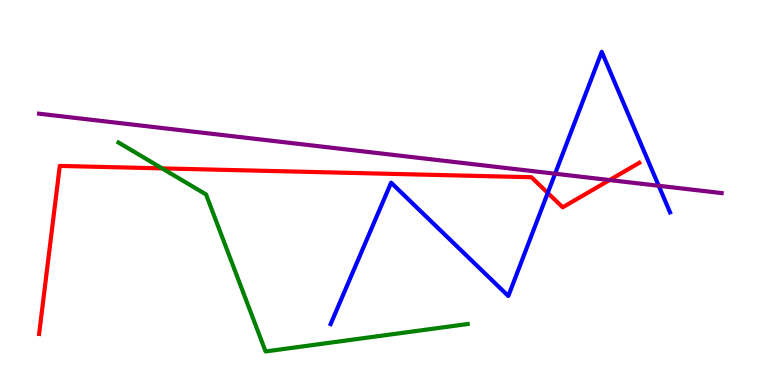[{'lines': ['blue', 'red'], 'intersections': [{'x': 7.07, 'y': 4.99}]}, {'lines': ['green', 'red'], 'intersections': [{'x': 2.09, 'y': 5.63}]}, {'lines': ['purple', 'red'], 'intersections': [{'x': 7.87, 'y': 5.32}]}, {'lines': ['blue', 'green'], 'intersections': []}, {'lines': ['blue', 'purple'], 'intersections': [{'x': 7.16, 'y': 5.49}, {'x': 8.5, 'y': 5.17}]}, {'lines': ['green', 'purple'], 'intersections': []}]